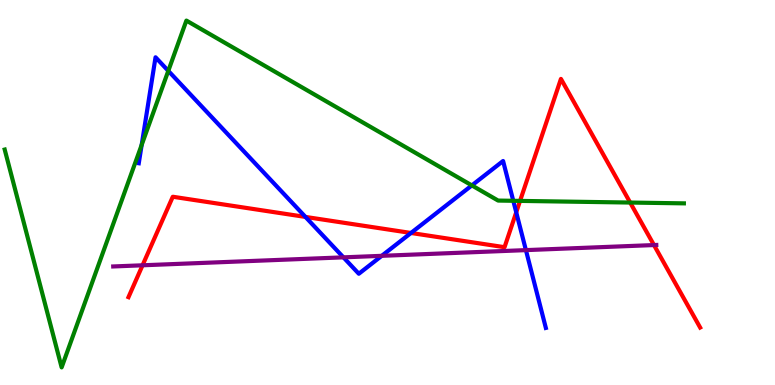[{'lines': ['blue', 'red'], 'intersections': [{'x': 3.94, 'y': 4.37}, {'x': 5.3, 'y': 3.95}, {'x': 6.66, 'y': 4.49}]}, {'lines': ['green', 'red'], 'intersections': [{'x': 6.71, 'y': 4.78}, {'x': 8.13, 'y': 4.74}]}, {'lines': ['purple', 'red'], 'intersections': [{'x': 1.84, 'y': 3.11}, {'x': 8.44, 'y': 3.63}]}, {'lines': ['blue', 'green'], 'intersections': [{'x': 1.83, 'y': 6.24}, {'x': 2.17, 'y': 8.16}, {'x': 6.09, 'y': 5.18}, {'x': 6.62, 'y': 4.78}]}, {'lines': ['blue', 'purple'], 'intersections': [{'x': 4.43, 'y': 3.32}, {'x': 4.93, 'y': 3.36}, {'x': 6.79, 'y': 3.5}]}, {'lines': ['green', 'purple'], 'intersections': []}]